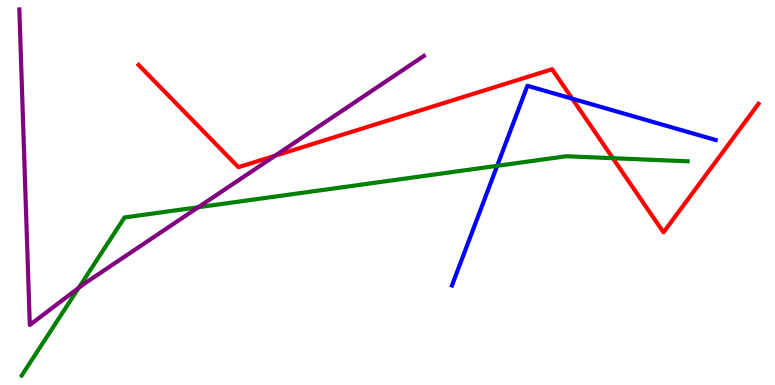[{'lines': ['blue', 'red'], 'intersections': [{'x': 7.38, 'y': 7.44}]}, {'lines': ['green', 'red'], 'intersections': [{'x': 7.91, 'y': 5.89}]}, {'lines': ['purple', 'red'], 'intersections': [{'x': 3.55, 'y': 5.96}]}, {'lines': ['blue', 'green'], 'intersections': [{'x': 6.42, 'y': 5.69}]}, {'lines': ['blue', 'purple'], 'intersections': []}, {'lines': ['green', 'purple'], 'intersections': [{'x': 1.02, 'y': 2.52}, {'x': 2.56, 'y': 4.62}]}]